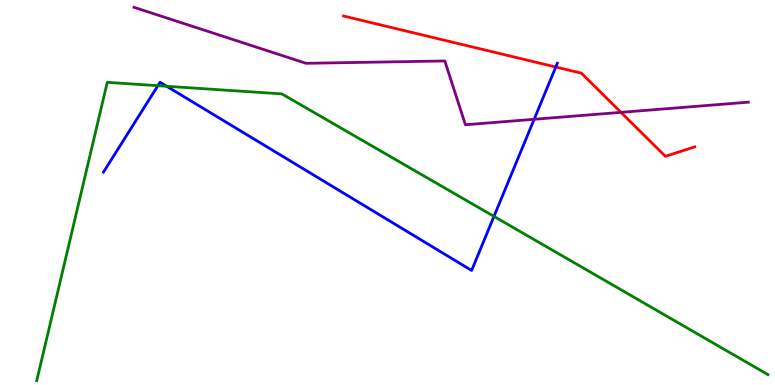[{'lines': ['blue', 'red'], 'intersections': [{'x': 7.17, 'y': 8.26}]}, {'lines': ['green', 'red'], 'intersections': []}, {'lines': ['purple', 'red'], 'intersections': [{'x': 8.01, 'y': 7.08}]}, {'lines': ['blue', 'green'], 'intersections': [{'x': 2.04, 'y': 7.77}, {'x': 2.15, 'y': 7.76}, {'x': 6.37, 'y': 4.38}]}, {'lines': ['blue', 'purple'], 'intersections': [{'x': 6.89, 'y': 6.9}]}, {'lines': ['green', 'purple'], 'intersections': []}]